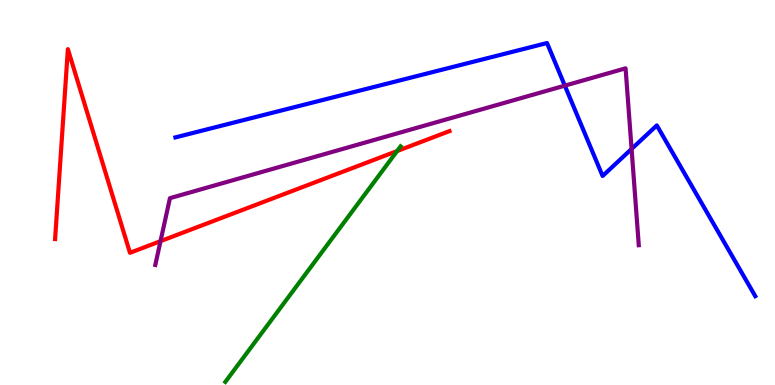[{'lines': ['blue', 'red'], 'intersections': []}, {'lines': ['green', 'red'], 'intersections': [{'x': 5.12, 'y': 6.08}]}, {'lines': ['purple', 'red'], 'intersections': [{'x': 2.07, 'y': 3.74}]}, {'lines': ['blue', 'green'], 'intersections': []}, {'lines': ['blue', 'purple'], 'intersections': [{'x': 7.29, 'y': 7.78}, {'x': 8.15, 'y': 6.13}]}, {'lines': ['green', 'purple'], 'intersections': []}]